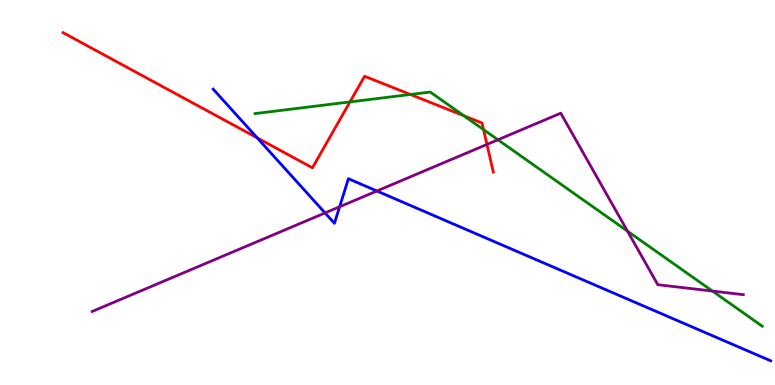[{'lines': ['blue', 'red'], 'intersections': [{'x': 3.32, 'y': 6.42}]}, {'lines': ['green', 'red'], 'intersections': [{'x': 4.52, 'y': 7.35}, {'x': 5.3, 'y': 7.55}, {'x': 5.99, 'y': 6.99}, {'x': 6.24, 'y': 6.63}]}, {'lines': ['purple', 'red'], 'intersections': [{'x': 6.28, 'y': 6.25}]}, {'lines': ['blue', 'green'], 'intersections': []}, {'lines': ['blue', 'purple'], 'intersections': [{'x': 4.19, 'y': 4.47}, {'x': 4.38, 'y': 4.63}, {'x': 4.86, 'y': 5.04}]}, {'lines': ['green', 'purple'], 'intersections': [{'x': 6.42, 'y': 6.37}, {'x': 8.1, 'y': 4.0}, {'x': 9.19, 'y': 2.44}]}]